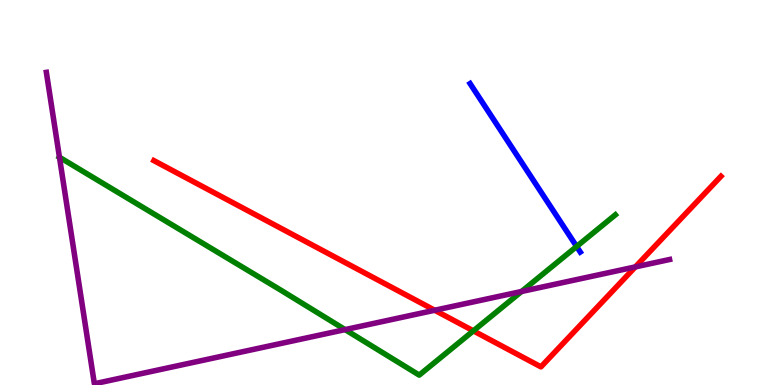[{'lines': ['blue', 'red'], 'intersections': []}, {'lines': ['green', 'red'], 'intersections': [{'x': 6.11, 'y': 1.41}]}, {'lines': ['purple', 'red'], 'intersections': [{'x': 5.61, 'y': 1.94}, {'x': 8.2, 'y': 3.07}]}, {'lines': ['blue', 'green'], 'intersections': [{'x': 7.44, 'y': 3.6}]}, {'lines': ['blue', 'purple'], 'intersections': []}, {'lines': ['green', 'purple'], 'intersections': [{'x': 0.767, 'y': 5.92}, {'x': 4.45, 'y': 1.44}, {'x': 6.73, 'y': 2.43}]}]